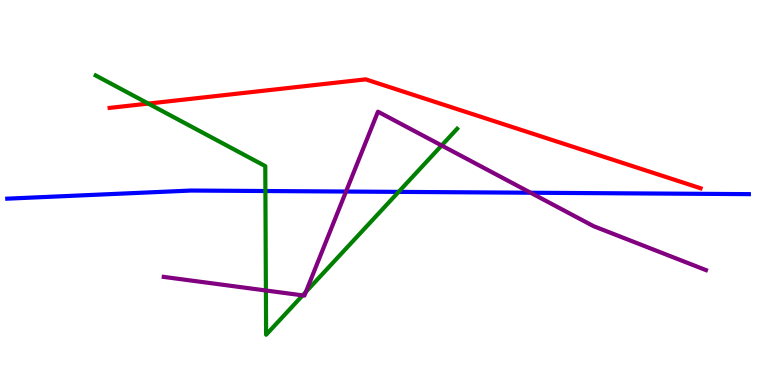[{'lines': ['blue', 'red'], 'intersections': []}, {'lines': ['green', 'red'], 'intersections': [{'x': 1.91, 'y': 7.31}]}, {'lines': ['purple', 'red'], 'intersections': []}, {'lines': ['blue', 'green'], 'intersections': [{'x': 3.42, 'y': 5.04}, {'x': 5.14, 'y': 5.02}]}, {'lines': ['blue', 'purple'], 'intersections': [{'x': 4.46, 'y': 5.02}, {'x': 6.85, 'y': 4.99}]}, {'lines': ['green', 'purple'], 'intersections': [{'x': 3.43, 'y': 2.45}, {'x': 3.9, 'y': 2.33}, {'x': 3.95, 'y': 2.42}, {'x': 5.7, 'y': 6.22}]}]